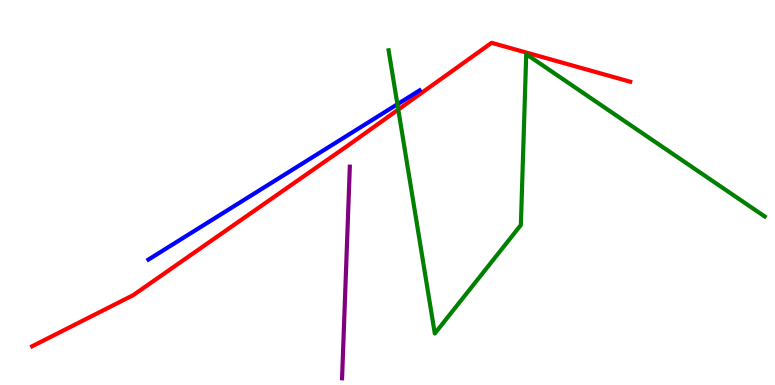[{'lines': ['blue', 'red'], 'intersections': []}, {'lines': ['green', 'red'], 'intersections': [{'x': 5.14, 'y': 7.15}]}, {'lines': ['purple', 'red'], 'intersections': []}, {'lines': ['blue', 'green'], 'intersections': [{'x': 5.13, 'y': 7.29}]}, {'lines': ['blue', 'purple'], 'intersections': []}, {'lines': ['green', 'purple'], 'intersections': []}]